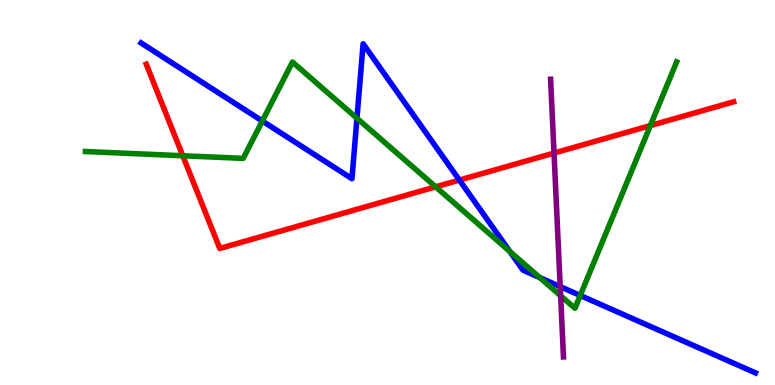[{'lines': ['blue', 'red'], 'intersections': [{'x': 5.93, 'y': 5.32}]}, {'lines': ['green', 'red'], 'intersections': [{'x': 2.36, 'y': 5.95}, {'x': 5.62, 'y': 5.15}, {'x': 8.39, 'y': 6.74}]}, {'lines': ['purple', 'red'], 'intersections': [{'x': 7.15, 'y': 6.02}]}, {'lines': ['blue', 'green'], 'intersections': [{'x': 3.38, 'y': 6.86}, {'x': 4.61, 'y': 6.93}, {'x': 6.58, 'y': 3.47}, {'x': 6.96, 'y': 2.79}, {'x': 7.49, 'y': 2.33}]}, {'lines': ['blue', 'purple'], 'intersections': [{'x': 7.23, 'y': 2.56}]}, {'lines': ['green', 'purple'], 'intersections': [{'x': 7.23, 'y': 2.32}]}]